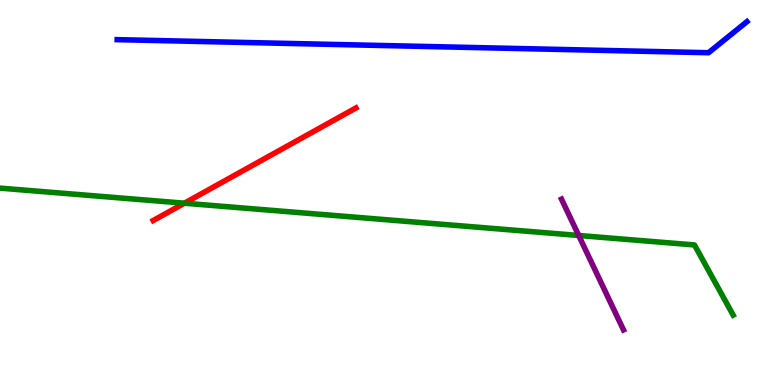[{'lines': ['blue', 'red'], 'intersections': []}, {'lines': ['green', 'red'], 'intersections': [{'x': 2.38, 'y': 4.72}]}, {'lines': ['purple', 'red'], 'intersections': []}, {'lines': ['blue', 'green'], 'intersections': []}, {'lines': ['blue', 'purple'], 'intersections': []}, {'lines': ['green', 'purple'], 'intersections': [{'x': 7.47, 'y': 3.88}]}]